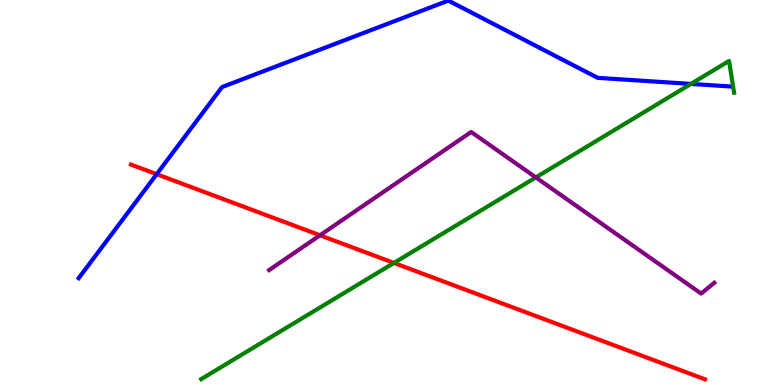[{'lines': ['blue', 'red'], 'intersections': [{'x': 2.02, 'y': 5.48}]}, {'lines': ['green', 'red'], 'intersections': [{'x': 5.08, 'y': 3.17}]}, {'lines': ['purple', 'red'], 'intersections': [{'x': 4.13, 'y': 3.89}]}, {'lines': ['blue', 'green'], 'intersections': [{'x': 8.92, 'y': 7.82}]}, {'lines': ['blue', 'purple'], 'intersections': []}, {'lines': ['green', 'purple'], 'intersections': [{'x': 6.91, 'y': 5.39}]}]